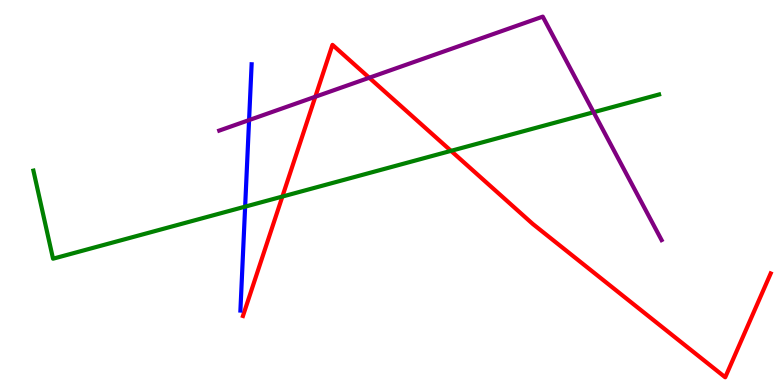[{'lines': ['blue', 'red'], 'intersections': []}, {'lines': ['green', 'red'], 'intersections': [{'x': 3.64, 'y': 4.89}, {'x': 5.82, 'y': 6.08}]}, {'lines': ['purple', 'red'], 'intersections': [{'x': 4.07, 'y': 7.49}, {'x': 4.76, 'y': 7.98}]}, {'lines': ['blue', 'green'], 'intersections': [{'x': 3.16, 'y': 4.63}]}, {'lines': ['blue', 'purple'], 'intersections': [{'x': 3.21, 'y': 6.88}]}, {'lines': ['green', 'purple'], 'intersections': [{'x': 7.66, 'y': 7.09}]}]